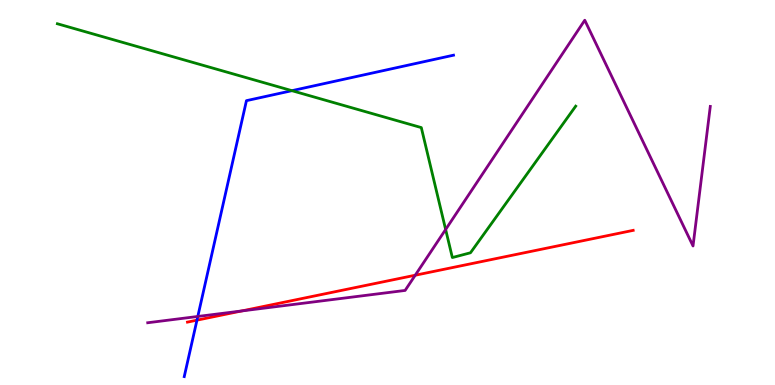[{'lines': ['blue', 'red'], 'intersections': [{'x': 2.54, 'y': 1.68}]}, {'lines': ['green', 'red'], 'intersections': []}, {'lines': ['purple', 'red'], 'intersections': [{'x': 3.12, 'y': 1.92}, {'x': 5.36, 'y': 2.85}]}, {'lines': ['blue', 'green'], 'intersections': [{'x': 3.77, 'y': 7.64}]}, {'lines': ['blue', 'purple'], 'intersections': [{'x': 2.55, 'y': 1.78}]}, {'lines': ['green', 'purple'], 'intersections': [{'x': 5.75, 'y': 4.04}]}]